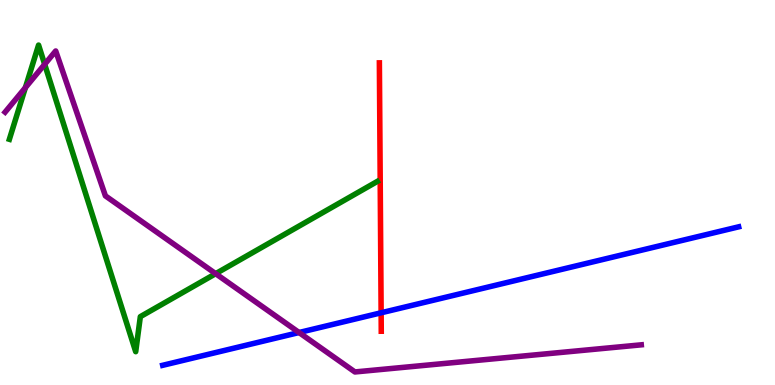[{'lines': ['blue', 'red'], 'intersections': [{'x': 4.92, 'y': 1.88}]}, {'lines': ['green', 'red'], 'intersections': []}, {'lines': ['purple', 'red'], 'intersections': []}, {'lines': ['blue', 'green'], 'intersections': []}, {'lines': ['blue', 'purple'], 'intersections': [{'x': 3.86, 'y': 1.36}]}, {'lines': ['green', 'purple'], 'intersections': [{'x': 0.328, 'y': 7.72}, {'x': 0.576, 'y': 8.33}, {'x': 2.78, 'y': 2.89}]}]